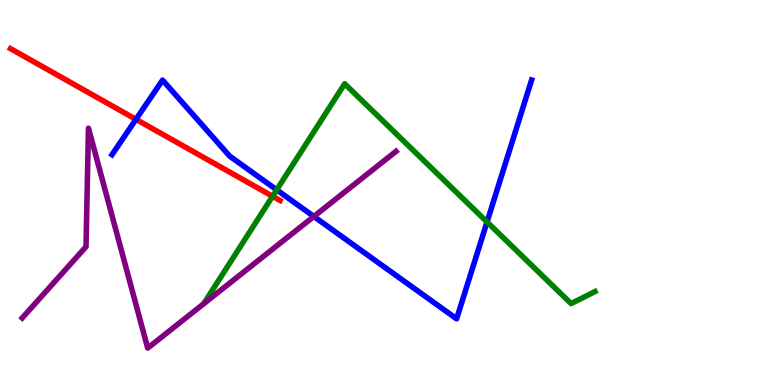[{'lines': ['blue', 'red'], 'intersections': [{'x': 1.75, 'y': 6.9}]}, {'lines': ['green', 'red'], 'intersections': [{'x': 3.52, 'y': 4.9}]}, {'lines': ['purple', 'red'], 'intersections': []}, {'lines': ['blue', 'green'], 'intersections': [{'x': 3.57, 'y': 5.07}, {'x': 6.28, 'y': 4.23}]}, {'lines': ['blue', 'purple'], 'intersections': [{'x': 4.05, 'y': 4.38}]}, {'lines': ['green', 'purple'], 'intersections': []}]